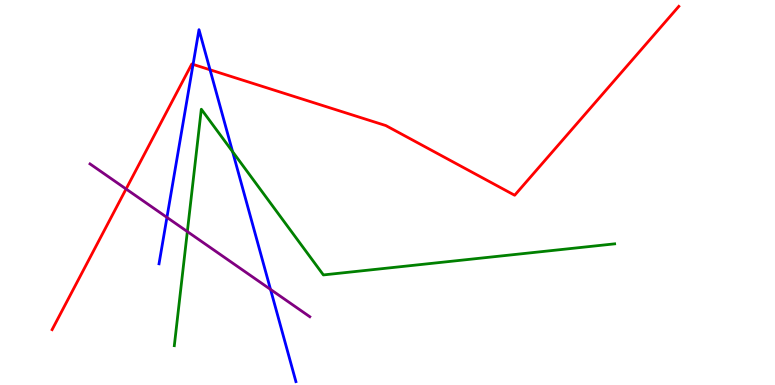[{'lines': ['blue', 'red'], 'intersections': [{'x': 2.49, 'y': 8.33}, {'x': 2.71, 'y': 8.19}]}, {'lines': ['green', 'red'], 'intersections': []}, {'lines': ['purple', 'red'], 'intersections': [{'x': 1.63, 'y': 5.09}]}, {'lines': ['blue', 'green'], 'intersections': [{'x': 3.0, 'y': 6.06}]}, {'lines': ['blue', 'purple'], 'intersections': [{'x': 2.15, 'y': 4.35}, {'x': 3.49, 'y': 2.48}]}, {'lines': ['green', 'purple'], 'intersections': [{'x': 2.42, 'y': 3.98}]}]